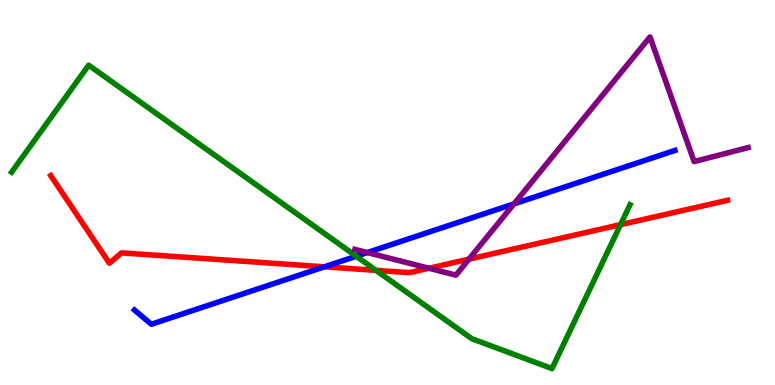[{'lines': ['blue', 'red'], 'intersections': [{'x': 4.19, 'y': 3.07}]}, {'lines': ['green', 'red'], 'intersections': [{'x': 4.85, 'y': 2.98}, {'x': 8.01, 'y': 4.16}]}, {'lines': ['purple', 'red'], 'intersections': [{'x': 5.53, 'y': 3.03}, {'x': 6.05, 'y': 3.27}]}, {'lines': ['blue', 'green'], 'intersections': [{'x': 4.6, 'y': 3.34}]}, {'lines': ['blue', 'purple'], 'intersections': [{'x': 4.74, 'y': 3.44}, {'x': 6.63, 'y': 4.7}]}, {'lines': ['green', 'purple'], 'intersections': []}]